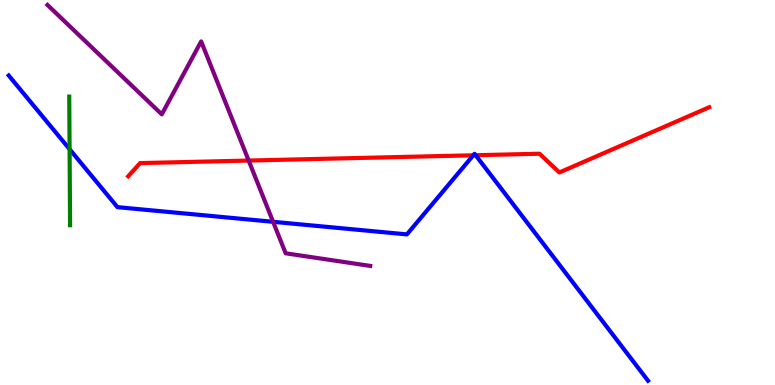[{'lines': ['blue', 'red'], 'intersections': [{'x': 6.11, 'y': 5.97}, {'x': 6.14, 'y': 5.97}]}, {'lines': ['green', 'red'], 'intersections': []}, {'lines': ['purple', 'red'], 'intersections': [{'x': 3.21, 'y': 5.83}]}, {'lines': ['blue', 'green'], 'intersections': [{'x': 0.898, 'y': 6.12}]}, {'lines': ['blue', 'purple'], 'intersections': [{'x': 3.52, 'y': 4.24}]}, {'lines': ['green', 'purple'], 'intersections': []}]